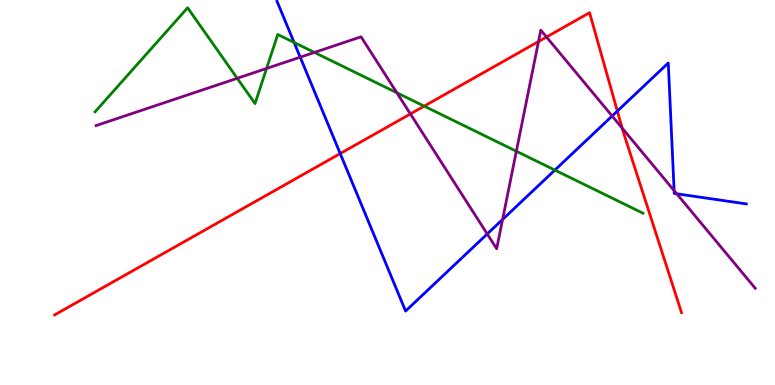[{'lines': ['blue', 'red'], 'intersections': [{'x': 4.39, 'y': 6.01}, {'x': 7.97, 'y': 7.11}]}, {'lines': ['green', 'red'], 'intersections': [{'x': 5.47, 'y': 7.24}]}, {'lines': ['purple', 'red'], 'intersections': [{'x': 5.3, 'y': 7.04}, {'x': 6.95, 'y': 8.92}, {'x': 7.05, 'y': 9.04}, {'x': 8.03, 'y': 6.67}]}, {'lines': ['blue', 'green'], 'intersections': [{'x': 3.79, 'y': 8.9}, {'x': 7.16, 'y': 5.58}]}, {'lines': ['blue', 'purple'], 'intersections': [{'x': 3.87, 'y': 8.51}, {'x': 6.29, 'y': 3.92}, {'x': 6.48, 'y': 4.3}, {'x': 7.9, 'y': 6.99}, {'x': 8.7, 'y': 5.05}, {'x': 8.73, 'y': 4.97}]}, {'lines': ['green', 'purple'], 'intersections': [{'x': 3.06, 'y': 7.97}, {'x': 3.44, 'y': 8.22}, {'x': 4.06, 'y': 8.64}, {'x': 5.12, 'y': 7.59}, {'x': 6.66, 'y': 6.07}]}]